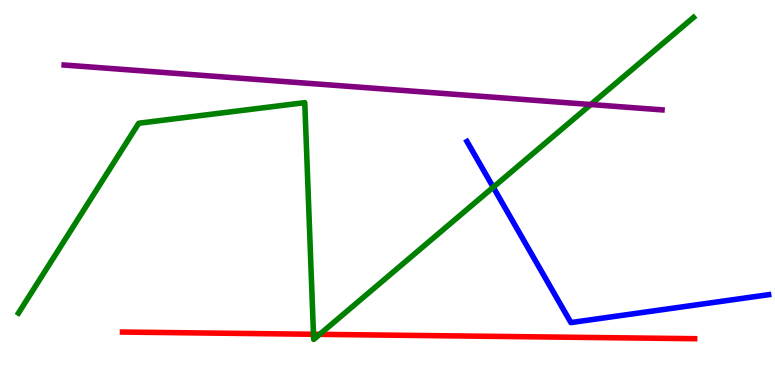[{'lines': ['blue', 'red'], 'intersections': []}, {'lines': ['green', 'red'], 'intersections': [{'x': 4.05, 'y': 1.32}, {'x': 4.13, 'y': 1.32}]}, {'lines': ['purple', 'red'], 'intersections': []}, {'lines': ['blue', 'green'], 'intersections': [{'x': 6.36, 'y': 5.14}]}, {'lines': ['blue', 'purple'], 'intersections': []}, {'lines': ['green', 'purple'], 'intersections': [{'x': 7.62, 'y': 7.28}]}]